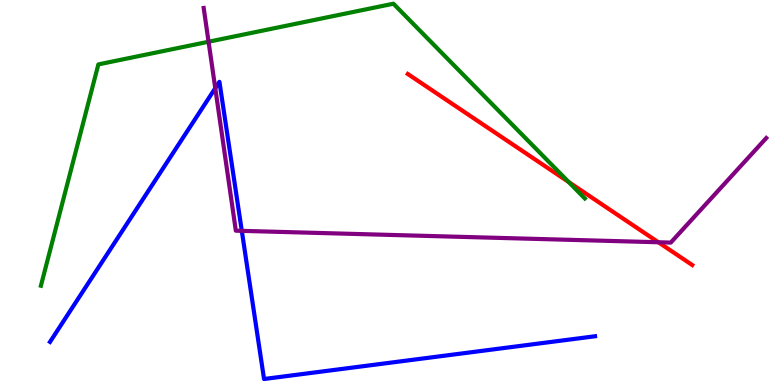[{'lines': ['blue', 'red'], 'intersections': []}, {'lines': ['green', 'red'], 'intersections': [{'x': 7.34, 'y': 5.27}]}, {'lines': ['purple', 'red'], 'intersections': [{'x': 8.49, 'y': 3.71}]}, {'lines': ['blue', 'green'], 'intersections': []}, {'lines': ['blue', 'purple'], 'intersections': [{'x': 2.78, 'y': 7.71}, {'x': 3.12, 'y': 4.0}]}, {'lines': ['green', 'purple'], 'intersections': [{'x': 2.69, 'y': 8.92}]}]